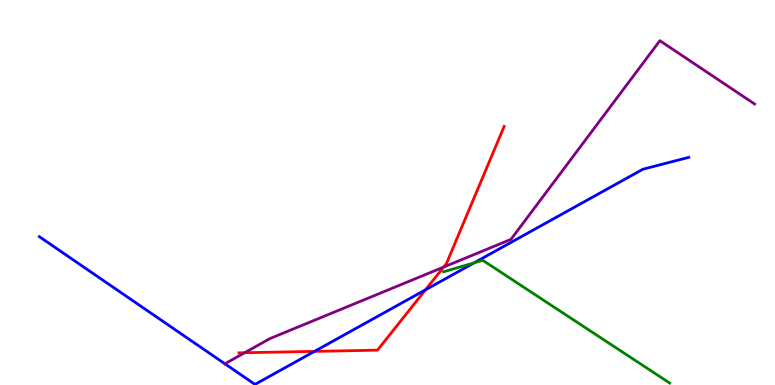[{'lines': ['blue', 'red'], 'intersections': [{'x': 4.06, 'y': 0.873}, {'x': 5.49, 'y': 2.47}]}, {'lines': ['green', 'red'], 'intersections': []}, {'lines': ['purple', 'red'], 'intersections': [{'x': 3.16, 'y': 0.838}, {'x': 5.72, 'y': 3.06}]}, {'lines': ['blue', 'green'], 'intersections': [{'x': 6.12, 'y': 3.17}]}, {'lines': ['blue', 'purple'], 'intersections': [{'x': 2.9, 'y': 0.551}]}, {'lines': ['green', 'purple'], 'intersections': []}]